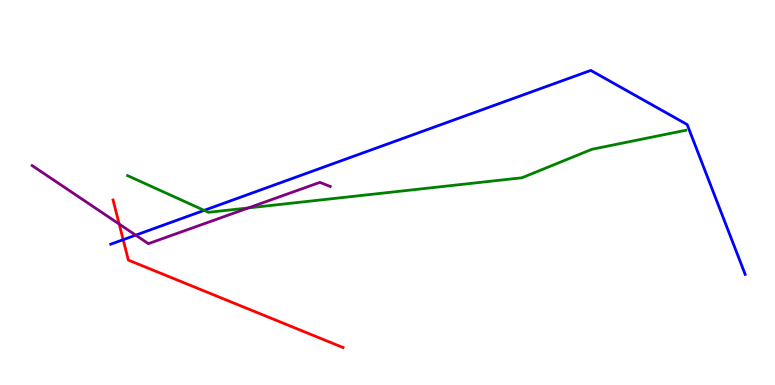[{'lines': ['blue', 'red'], 'intersections': [{'x': 1.59, 'y': 3.77}]}, {'lines': ['green', 'red'], 'intersections': []}, {'lines': ['purple', 'red'], 'intersections': [{'x': 1.54, 'y': 4.18}]}, {'lines': ['blue', 'green'], 'intersections': [{'x': 2.63, 'y': 4.54}]}, {'lines': ['blue', 'purple'], 'intersections': [{'x': 1.75, 'y': 3.89}]}, {'lines': ['green', 'purple'], 'intersections': [{'x': 3.2, 'y': 4.6}]}]